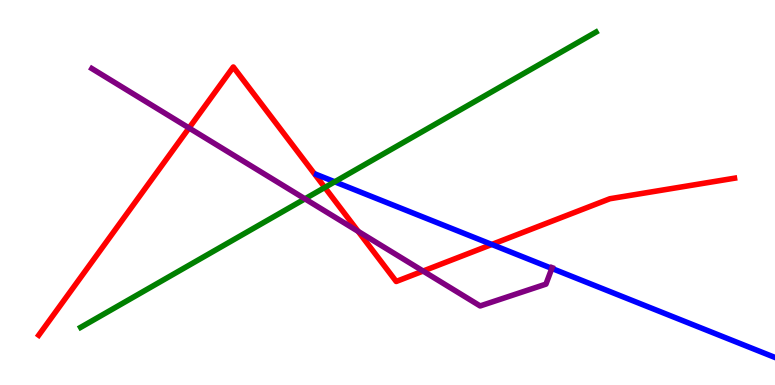[{'lines': ['blue', 'red'], 'intersections': [{'x': 6.35, 'y': 3.65}]}, {'lines': ['green', 'red'], 'intersections': [{'x': 4.19, 'y': 5.13}]}, {'lines': ['purple', 'red'], 'intersections': [{'x': 2.44, 'y': 6.68}, {'x': 4.62, 'y': 3.99}, {'x': 5.46, 'y': 2.96}]}, {'lines': ['blue', 'green'], 'intersections': [{'x': 4.32, 'y': 5.28}]}, {'lines': ['blue', 'purple'], 'intersections': [{'x': 7.12, 'y': 3.03}]}, {'lines': ['green', 'purple'], 'intersections': [{'x': 3.93, 'y': 4.84}]}]